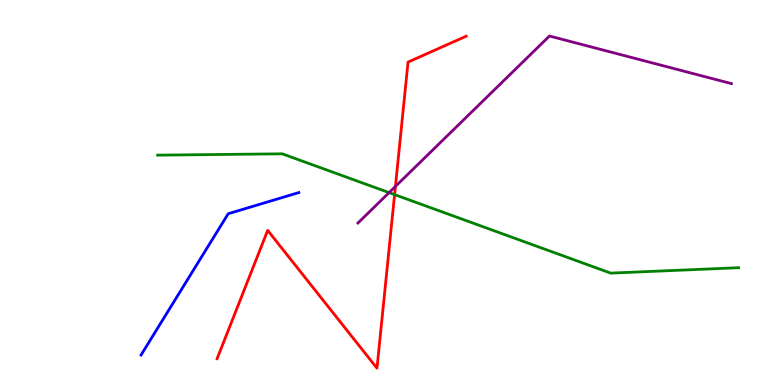[{'lines': ['blue', 'red'], 'intersections': []}, {'lines': ['green', 'red'], 'intersections': [{'x': 5.09, 'y': 4.94}]}, {'lines': ['purple', 'red'], 'intersections': [{'x': 5.1, 'y': 5.16}]}, {'lines': ['blue', 'green'], 'intersections': []}, {'lines': ['blue', 'purple'], 'intersections': []}, {'lines': ['green', 'purple'], 'intersections': [{'x': 5.02, 'y': 5.0}]}]